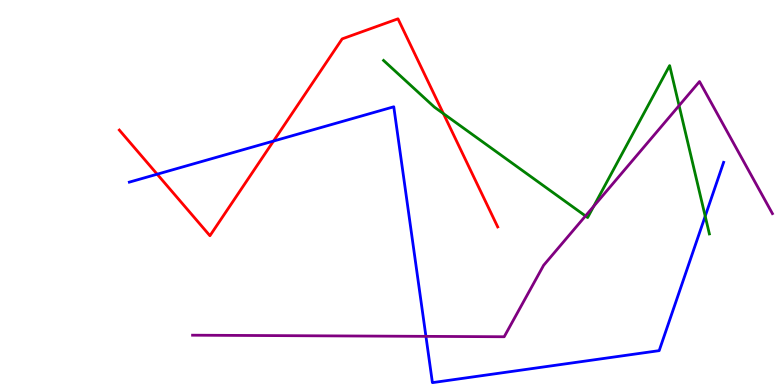[{'lines': ['blue', 'red'], 'intersections': [{'x': 2.03, 'y': 5.48}, {'x': 3.53, 'y': 6.34}]}, {'lines': ['green', 'red'], 'intersections': [{'x': 5.72, 'y': 7.05}]}, {'lines': ['purple', 'red'], 'intersections': []}, {'lines': ['blue', 'green'], 'intersections': [{'x': 9.1, 'y': 4.39}]}, {'lines': ['blue', 'purple'], 'intersections': [{'x': 5.5, 'y': 1.26}]}, {'lines': ['green', 'purple'], 'intersections': [{'x': 7.55, 'y': 4.39}, {'x': 7.66, 'y': 4.64}, {'x': 8.76, 'y': 7.26}]}]